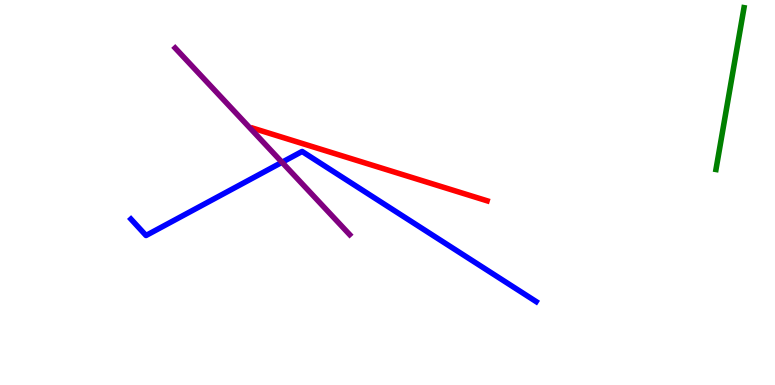[{'lines': ['blue', 'red'], 'intersections': []}, {'lines': ['green', 'red'], 'intersections': []}, {'lines': ['purple', 'red'], 'intersections': []}, {'lines': ['blue', 'green'], 'intersections': []}, {'lines': ['blue', 'purple'], 'intersections': [{'x': 3.64, 'y': 5.78}]}, {'lines': ['green', 'purple'], 'intersections': []}]